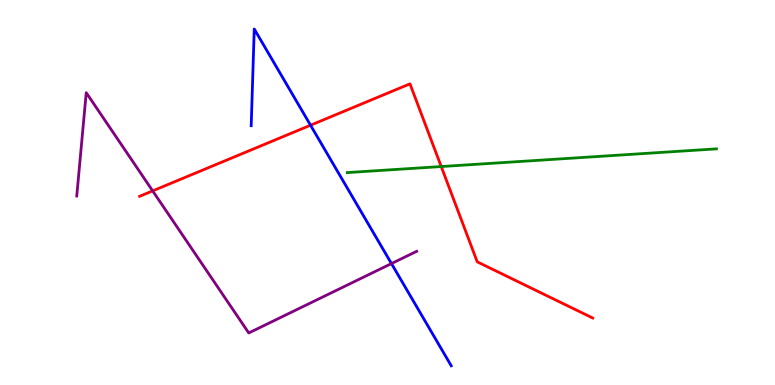[{'lines': ['blue', 'red'], 'intersections': [{'x': 4.01, 'y': 6.75}]}, {'lines': ['green', 'red'], 'intersections': [{'x': 5.69, 'y': 5.67}]}, {'lines': ['purple', 'red'], 'intersections': [{'x': 1.97, 'y': 5.04}]}, {'lines': ['blue', 'green'], 'intersections': []}, {'lines': ['blue', 'purple'], 'intersections': [{'x': 5.05, 'y': 3.15}]}, {'lines': ['green', 'purple'], 'intersections': []}]